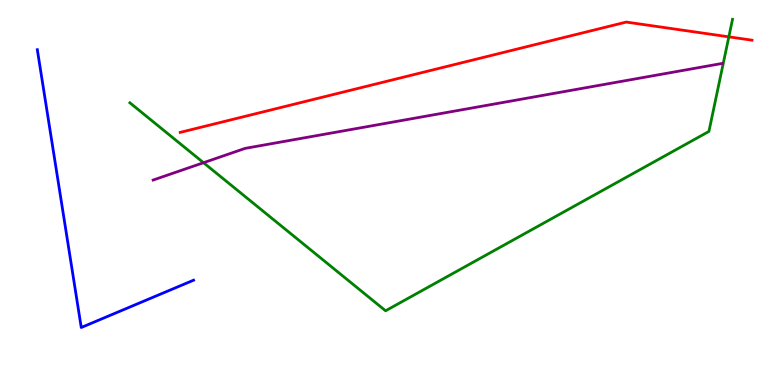[{'lines': ['blue', 'red'], 'intersections': []}, {'lines': ['green', 'red'], 'intersections': [{'x': 9.4, 'y': 9.04}]}, {'lines': ['purple', 'red'], 'intersections': []}, {'lines': ['blue', 'green'], 'intersections': []}, {'lines': ['blue', 'purple'], 'intersections': []}, {'lines': ['green', 'purple'], 'intersections': [{'x': 2.63, 'y': 5.77}]}]